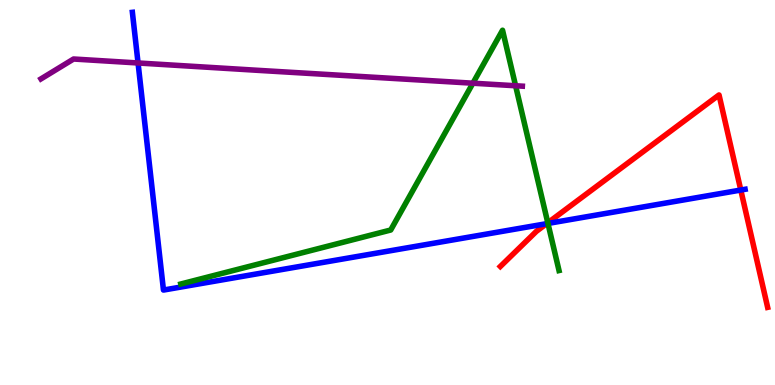[{'lines': ['blue', 'red'], 'intersections': [{'x': 7.05, 'y': 4.19}, {'x': 9.56, 'y': 5.06}]}, {'lines': ['green', 'red'], 'intersections': [{'x': 7.07, 'y': 4.21}]}, {'lines': ['purple', 'red'], 'intersections': []}, {'lines': ['blue', 'green'], 'intersections': [{'x': 7.07, 'y': 4.2}]}, {'lines': ['blue', 'purple'], 'intersections': [{'x': 1.78, 'y': 8.36}]}, {'lines': ['green', 'purple'], 'intersections': [{'x': 6.1, 'y': 7.84}, {'x': 6.65, 'y': 7.77}]}]